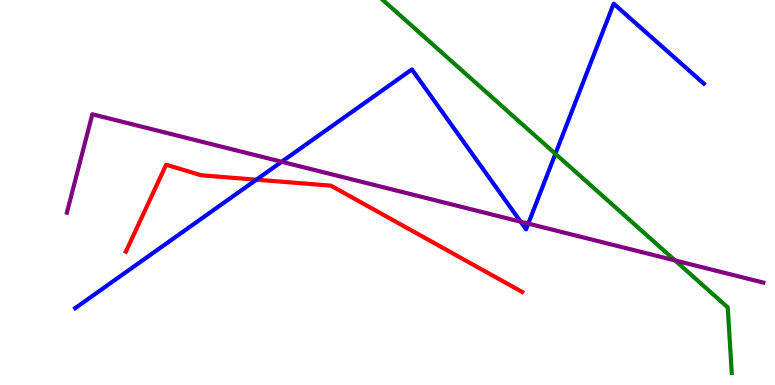[{'lines': ['blue', 'red'], 'intersections': [{'x': 3.31, 'y': 5.33}]}, {'lines': ['green', 'red'], 'intersections': []}, {'lines': ['purple', 'red'], 'intersections': []}, {'lines': ['blue', 'green'], 'intersections': [{'x': 7.17, 'y': 6.01}]}, {'lines': ['blue', 'purple'], 'intersections': [{'x': 3.63, 'y': 5.8}, {'x': 6.72, 'y': 4.24}, {'x': 6.82, 'y': 4.19}]}, {'lines': ['green', 'purple'], 'intersections': [{'x': 8.71, 'y': 3.24}]}]